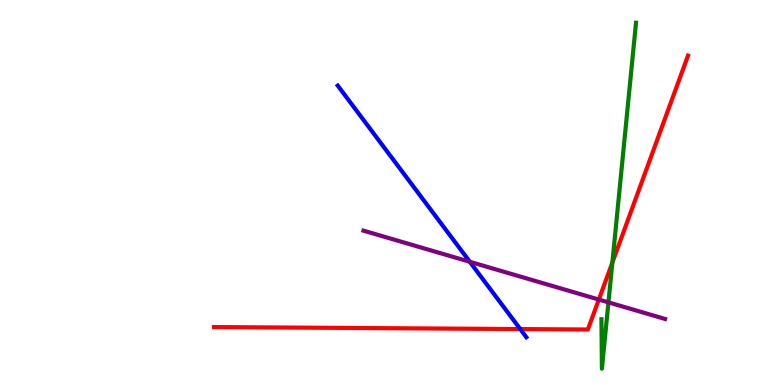[{'lines': ['blue', 'red'], 'intersections': [{'x': 6.71, 'y': 1.45}]}, {'lines': ['green', 'red'], 'intersections': [{'x': 7.9, 'y': 3.18}]}, {'lines': ['purple', 'red'], 'intersections': [{'x': 7.73, 'y': 2.22}]}, {'lines': ['blue', 'green'], 'intersections': []}, {'lines': ['blue', 'purple'], 'intersections': [{'x': 6.06, 'y': 3.2}]}, {'lines': ['green', 'purple'], 'intersections': [{'x': 7.85, 'y': 2.15}]}]